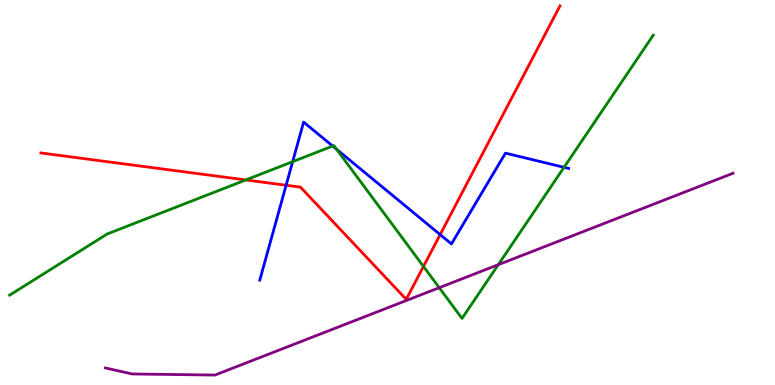[{'lines': ['blue', 'red'], 'intersections': [{'x': 3.69, 'y': 5.19}, {'x': 5.68, 'y': 3.91}]}, {'lines': ['green', 'red'], 'intersections': [{'x': 3.17, 'y': 5.33}, {'x': 5.46, 'y': 3.08}]}, {'lines': ['purple', 'red'], 'intersections': []}, {'lines': ['blue', 'green'], 'intersections': [{'x': 3.78, 'y': 5.8}, {'x': 4.29, 'y': 6.21}, {'x': 4.34, 'y': 6.12}, {'x': 7.28, 'y': 5.65}]}, {'lines': ['blue', 'purple'], 'intersections': []}, {'lines': ['green', 'purple'], 'intersections': [{'x': 5.67, 'y': 2.53}, {'x': 6.43, 'y': 3.12}]}]